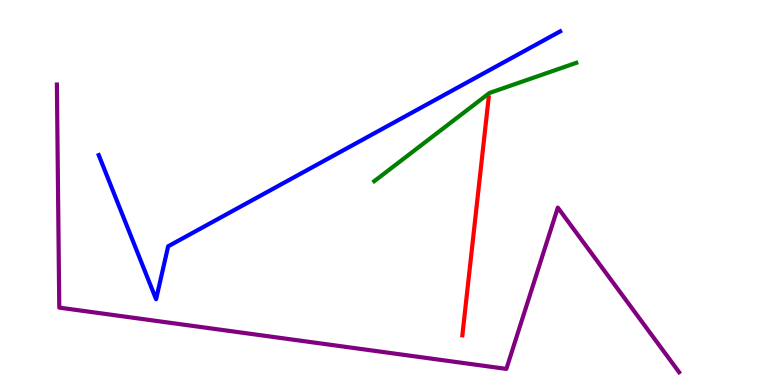[{'lines': ['blue', 'red'], 'intersections': []}, {'lines': ['green', 'red'], 'intersections': []}, {'lines': ['purple', 'red'], 'intersections': []}, {'lines': ['blue', 'green'], 'intersections': []}, {'lines': ['blue', 'purple'], 'intersections': []}, {'lines': ['green', 'purple'], 'intersections': []}]